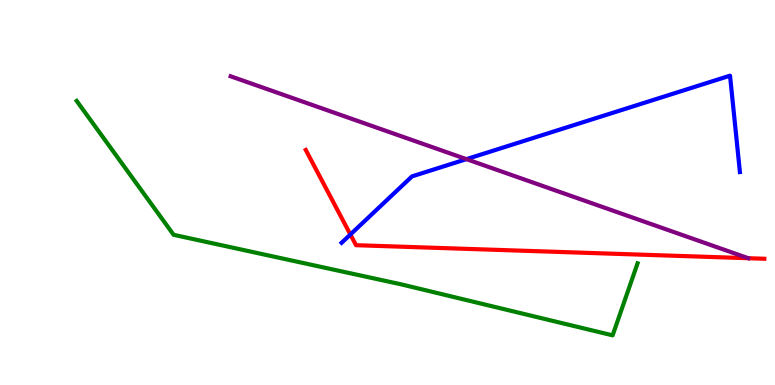[{'lines': ['blue', 'red'], 'intersections': [{'x': 4.52, 'y': 3.91}]}, {'lines': ['green', 'red'], 'intersections': []}, {'lines': ['purple', 'red'], 'intersections': []}, {'lines': ['blue', 'green'], 'intersections': []}, {'lines': ['blue', 'purple'], 'intersections': [{'x': 6.02, 'y': 5.87}]}, {'lines': ['green', 'purple'], 'intersections': []}]